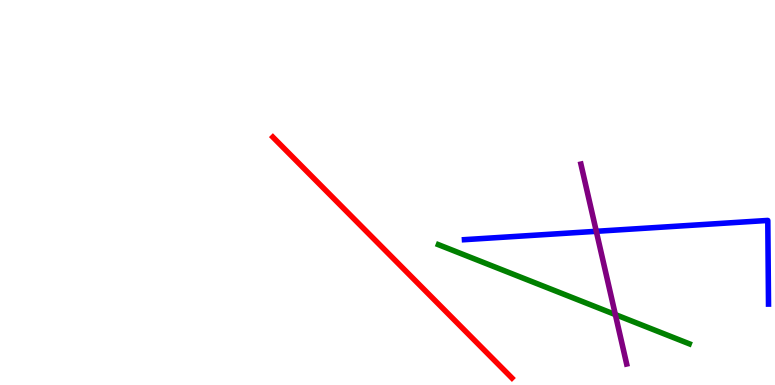[{'lines': ['blue', 'red'], 'intersections': []}, {'lines': ['green', 'red'], 'intersections': []}, {'lines': ['purple', 'red'], 'intersections': []}, {'lines': ['blue', 'green'], 'intersections': []}, {'lines': ['blue', 'purple'], 'intersections': [{'x': 7.69, 'y': 3.99}]}, {'lines': ['green', 'purple'], 'intersections': [{'x': 7.94, 'y': 1.83}]}]